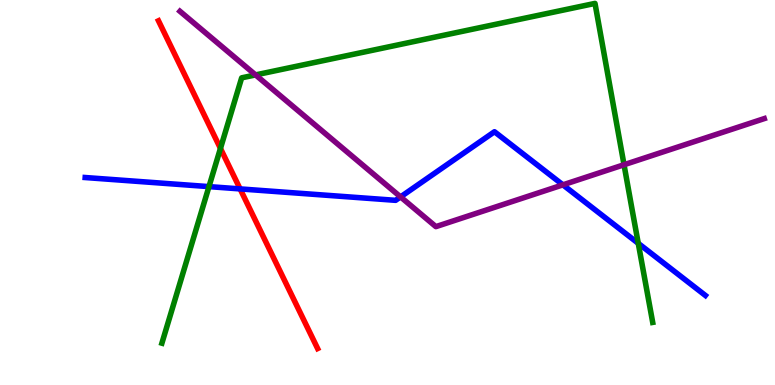[{'lines': ['blue', 'red'], 'intersections': [{'x': 3.1, 'y': 5.09}]}, {'lines': ['green', 'red'], 'intersections': [{'x': 2.84, 'y': 6.15}]}, {'lines': ['purple', 'red'], 'intersections': []}, {'lines': ['blue', 'green'], 'intersections': [{'x': 2.7, 'y': 5.15}, {'x': 8.24, 'y': 3.68}]}, {'lines': ['blue', 'purple'], 'intersections': [{'x': 5.17, 'y': 4.89}, {'x': 7.26, 'y': 5.2}]}, {'lines': ['green', 'purple'], 'intersections': [{'x': 3.3, 'y': 8.05}, {'x': 8.05, 'y': 5.72}]}]